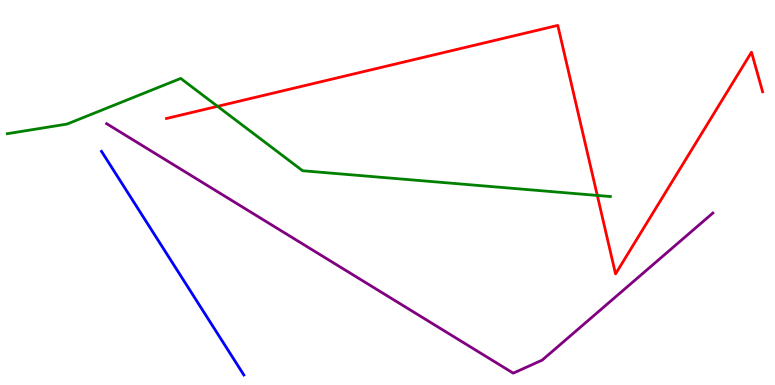[{'lines': ['blue', 'red'], 'intersections': []}, {'lines': ['green', 'red'], 'intersections': [{'x': 2.81, 'y': 7.24}, {'x': 7.71, 'y': 4.92}]}, {'lines': ['purple', 'red'], 'intersections': []}, {'lines': ['blue', 'green'], 'intersections': []}, {'lines': ['blue', 'purple'], 'intersections': []}, {'lines': ['green', 'purple'], 'intersections': []}]